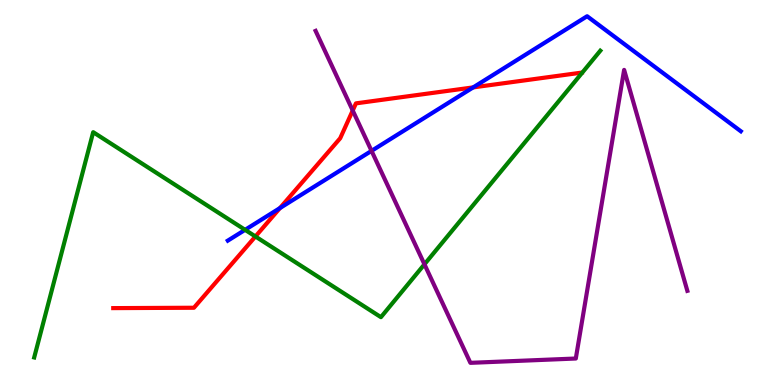[{'lines': ['blue', 'red'], 'intersections': [{'x': 3.61, 'y': 4.6}, {'x': 6.11, 'y': 7.73}]}, {'lines': ['green', 'red'], 'intersections': [{'x': 3.3, 'y': 3.86}]}, {'lines': ['purple', 'red'], 'intersections': [{'x': 4.55, 'y': 7.13}]}, {'lines': ['blue', 'green'], 'intersections': [{'x': 3.16, 'y': 4.03}]}, {'lines': ['blue', 'purple'], 'intersections': [{'x': 4.79, 'y': 6.08}]}, {'lines': ['green', 'purple'], 'intersections': [{'x': 5.48, 'y': 3.13}]}]